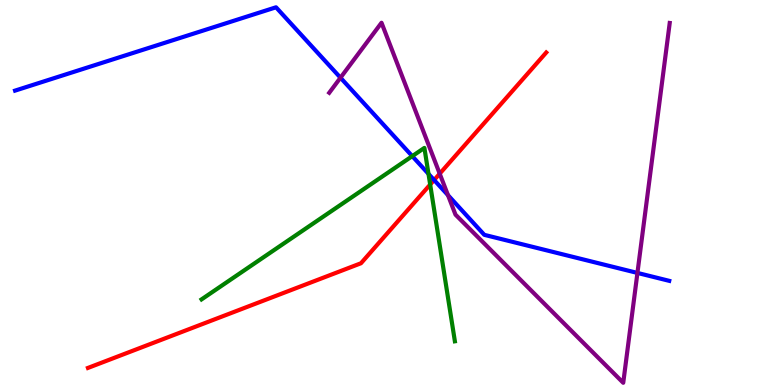[{'lines': ['blue', 'red'], 'intersections': [{'x': 5.6, 'y': 5.32}]}, {'lines': ['green', 'red'], 'intersections': [{'x': 5.55, 'y': 5.21}]}, {'lines': ['purple', 'red'], 'intersections': [{'x': 5.67, 'y': 5.49}]}, {'lines': ['blue', 'green'], 'intersections': [{'x': 5.32, 'y': 5.94}, {'x': 5.53, 'y': 5.48}]}, {'lines': ['blue', 'purple'], 'intersections': [{'x': 4.39, 'y': 7.98}, {'x': 5.78, 'y': 4.93}, {'x': 8.22, 'y': 2.91}]}, {'lines': ['green', 'purple'], 'intersections': []}]